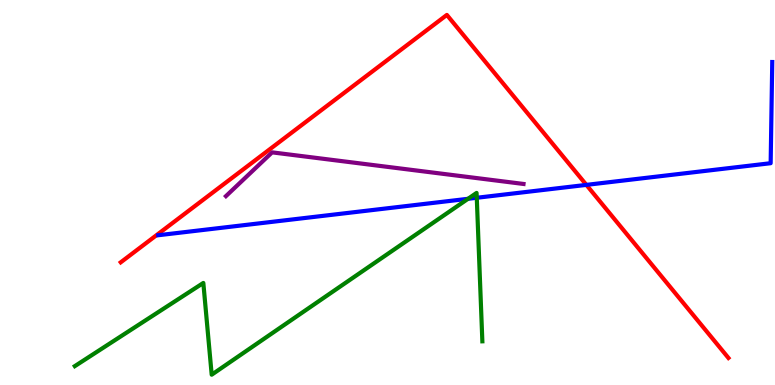[{'lines': ['blue', 'red'], 'intersections': [{'x': 7.57, 'y': 5.2}]}, {'lines': ['green', 'red'], 'intersections': []}, {'lines': ['purple', 'red'], 'intersections': []}, {'lines': ['blue', 'green'], 'intersections': [{'x': 6.04, 'y': 4.84}, {'x': 6.15, 'y': 4.86}]}, {'lines': ['blue', 'purple'], 'intersections': []}, {'lines': ['green', 'purple'], 'intersections': []}]